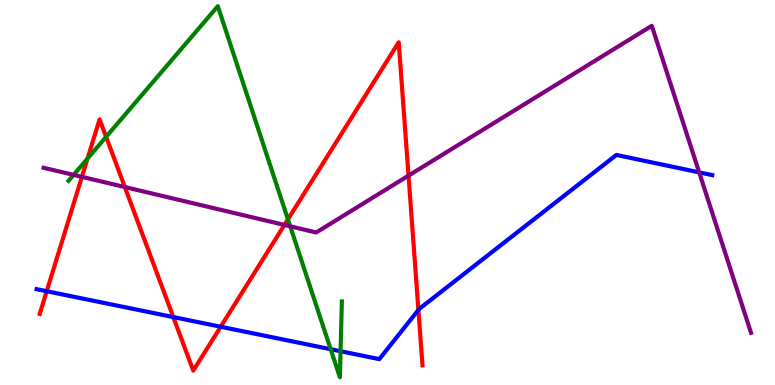[{'lines': ['blue', 'red'], 'intersections': [{'x': 0.603, 'y': 2.44}, {'x': 2.24, 'y': 1.76}, {'x': 2.85, 'y': 1.51}, {'x': 5.4, 'y': 1.95}]}, {'lines': ['green', 'red'], 'intersections': [{'x': 1.13, 'y': 5.88}, {'x': 1.37, 'y': 6.45}, {'x': 3.72, 'y': 4.3}]}, {'lines': ['purple', 'red'], 'intersections': [{'x': 1.06, 'y': 5.41}, {'x': 1.61, 'y': 5.14}, {'x': 3.67, 'y': 4.16}, {'x': 5.27, 'y': 5.44}]}, {'lines': ['blue', 'green'], 'intersections': [{'x': 4.27, 'y': 0.93}, {'x': 4.39, 'y': 0.877}]}, {'lines': ['blue', 'purple'], 'intersections': [{'x': 9.02, 'y': 5.52}]}, {'lines': ['green', 'purple'], 'intersections': [{'x': 0.95, 'y': 5.46}, {'x': 3.75, 'y': 4.12}]}]